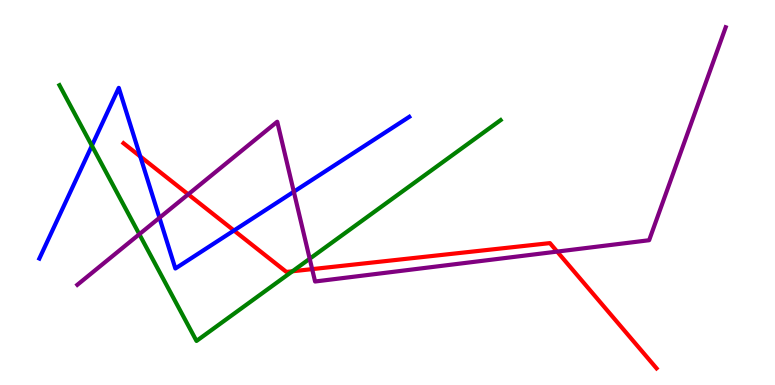[{'lines': ['blue', 'red'], 'intersections': [{'x': 1.81, 'y': 5.94}, {'x': 3.02, 'y': 4.01}]}, {'lines': ['green', 'red'], 'intersections': [{'x': 3.77, 'y': 2.95}]}, {'lines': ['purple', 'red'], 'intersections': [{'x': 2.43, 'y': 4.95}, {'x': 4.03, 'y': 3.01}, {'x': 7.19, 'y': 3.47}]}, {'lines': ['blue', 'green'], 'intersections': [{'x': 1.19, 'y': 6.22}]}, {'lines': ['blue', 'purple'], 'intersections': [{'x': 2.06, 'y': 4.34}, {'x': 3.79, 'y': 5.02}]}, {'lines': ['green', 'purple'], 'intersections': [{'x': 1.8, 'y': 3.92}, {'x': 4.0, 'y': 3.28}]}]